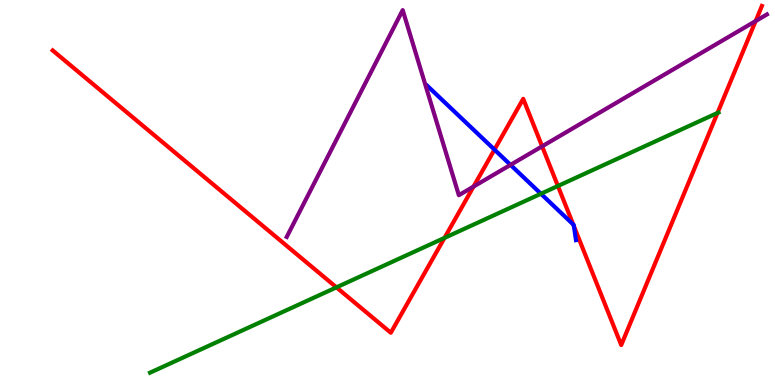[{'lines': ['blue', 'red'], 'intersections': [{'x': 6.38, 'y': 6.11}, {'x': 7.4, 'y': 4.17}, {'x': 7.41, 'y': 4.13}]}, {'lines': ['green', 'red'], 'intersections': [{'x': 4.34, 'y': 2.54}, {'x': 5.74, 'y': 3.82}, {'x': 7.2, 'y': 5.17}, {'x': 9.26, 'y': 7.07}]}, {'lines': ['purple', 'red'], 'intersections': [{'x': 6.11, 'y': 5.15}, {'x': 7.0, 'y': 6.2}, {'x': 9.75, 'y': 9.45}]}, {'lines': ['blue', 'green'], 'intersections': [{'x': 6.98, 'y': 4.97}]}, {'lines': ['blue', 'purple'], 'intersections': [{'x': 6.59, 'y': 5.72}]}, {'lines': ['green', 'purple'], 'intersections': []}]